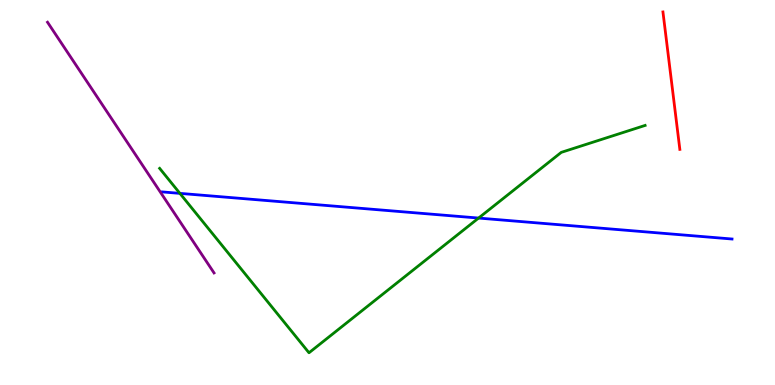[{'lines': ['blue', 'red'], 'intersections': []}, {'lines': ['green', 'red'], 'intersections': []}, {'lines': ['purple', 'red'], 'intersections': []}, {'lines': ['blue', 'green'], 'intersections': [{'x': 2.32, 'y': 4.98}, {'x': 6.18, 'y': 4.34}]}, {'lines': ['blue', 'purple'], 'intersections': []}, {'lines': ['green', 'purple'], 'intersections': []}]